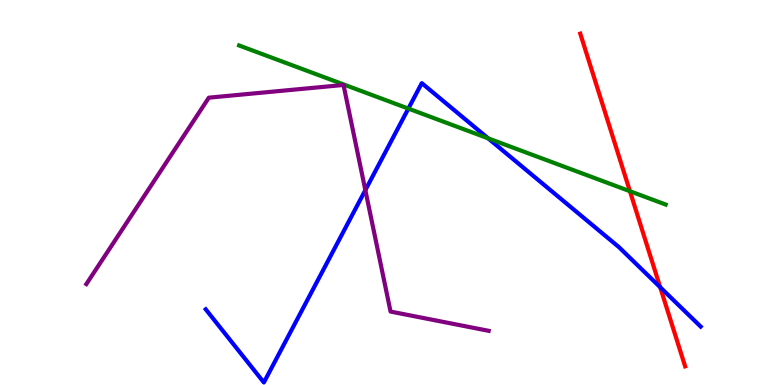[{'lines': ['blue', 'red'], 'intersections': [{'x': 8.52, 'y': 2.54}]}, {'lines': ['green', 'red'], 'intersections': [{'x': 8.13, 'y': 5.03}]}, {'lines': ['purple', 'red'], 'intersections': []}, {'lines': ['blue', 'green'], 'intersections': [{'x': 5.27, 'y': 7.18}, {'x': 6.3, 'y': 6.41}]}, {'lines': ['blue', 'purple'], 'intersections': [{'x': 4.71, 'y': 5.06}]}, {'lines': ['green', 'purple'], 'intersections': []}]